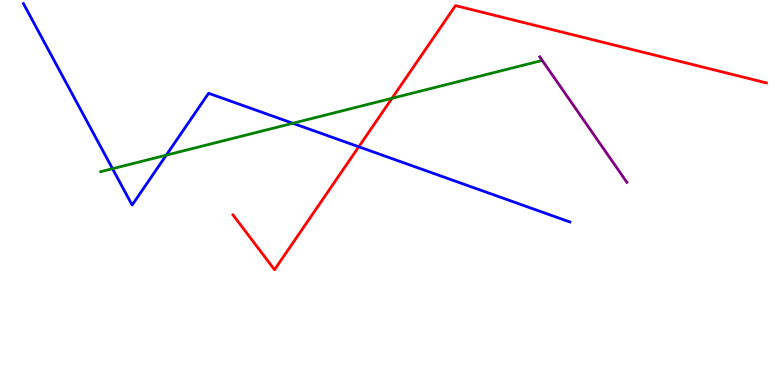[{'lines': ['blue', 'red'], 'intersections': [{'x': 4.63, 'y': 6.19}]}, {'lines': ['green', 'red'], 'intersections': [{'x': 5.06, 'y': 7.45}]}, {'lines': ['purple', 'red'], 'intersections': []}, {'lines': ['blue', 'green'], 'intersections': [{'x': 1.45, 'y': 5.62}, {'x': 2.15, 'y': 5.97}, {'x': 3.78, 'y': 6.8}]}, {'lines': ['blue', 'purple'], 'intersections': []}, {'lines': ['green', 'purple'], 'intersections': []}]